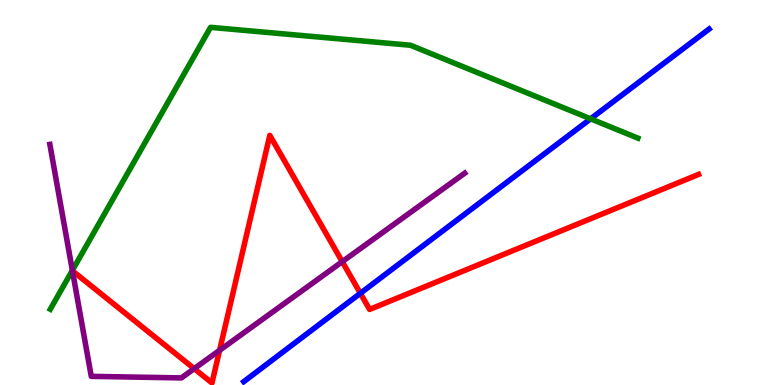[{'lines': ['blue', 'red'], 'intersections': [{'x': 4.65, 'y': 2.38}]}, {'lines': ['green', 'red'], 'intersections': []}, {'lines': ['purple', 'red'], 'intersections': [{'x': 2.51, 'y': 0.425}, {'x': 2.83, 'y': 0.901}, {'x': 4.42, 'y': 3.2}]}, {'lines': ['blue', 'green'], 'intersections': [{'x': 7.62, 'y': 6.91}]}, {'lines': ['blue', 'purple'], 'intersections': []}, {'lines': ['green', 'purple'], 'intersections': [{'x': 0.934, 'y': 2.98}]}]